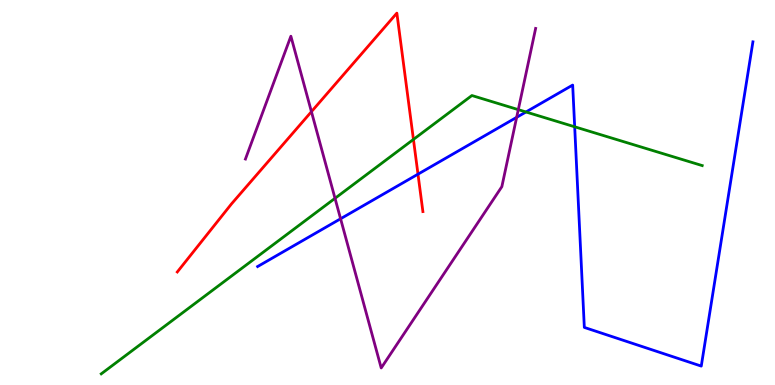[{'lines': ['blue', 'red'], 'intersections': [{'x': 5.39, 'y': 5.48}]}, {'lines': ['green', 'red'], 'intersections': [{'x': 5.33, 'y': 6.38}]}, {'lines': ['purple', 'red'], 'intersections': [{'x': 4.02, 'y': 7.1}]}, {'lines': ['blue', 'green'], 'intersections': [{'x': 6.79, 'y': 7.09}, {'x': 7.42, 'y': 6.71}]}, {'lines': ['blue', 'purple'], 'intersections': [{'x': 4.39, 'y': 4.32}, {'x': 6.67, 'y': 6.95}]}, {'lines': ['green', 'purple'], 'intersections': [{'x': 4.32, 'y': 4.85}, {'x': 6.69, 'y': 7.15}]}]